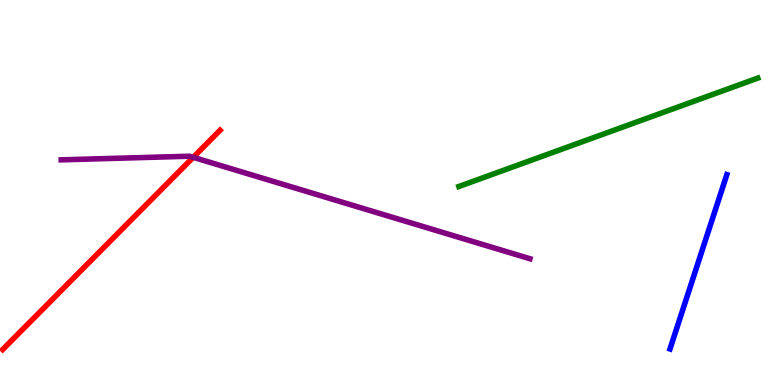[{'lines': ['blue', 'red'], 'intersections': []}, {'lines': ['green', 'red'], 'intersections': []}, {'lines': ['purple', 'red'], 'intersections': [{'x': 2.49, 'y': 5.91}]}, {'lines': ['blue', 'green'], 'intersections': []}, {'lines': ['blue', 'purple'], 'intersections': []}, {'lines': ['green', 'purple'], 'intersections': []}]